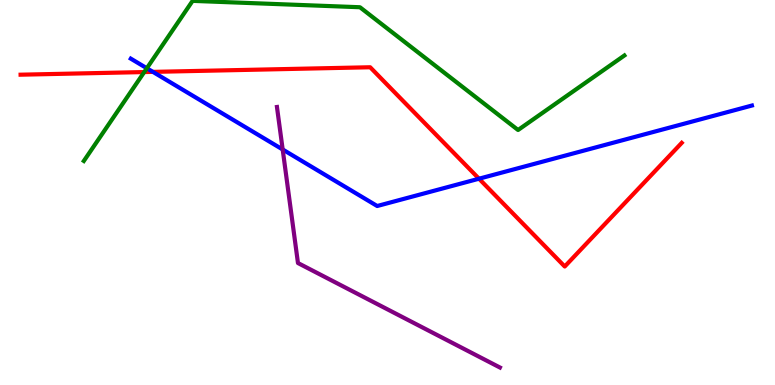[{'lines': ['blue', 'red'], 'intersections': [{'x': 1.97, 'y': 8.13}, {'x': 6.18, 'y': 5.36}]}, {'lines': ['green', 'red'], 'intersections': [{'x': 1.86, 'y': 8.13}]}, {'lines': ['purple', 'red'], 'intersections': []}, {'lines': ['blue', 'green'], 'intersections': [{'x': 1.89, 'y': 8.23}]}, {'lines': ['blue', 'purple'], 'intersections': [{'x': 3.65, 'y': 6.12}]}, {'lines': ['green', 'purple'], 'intersections': []}]